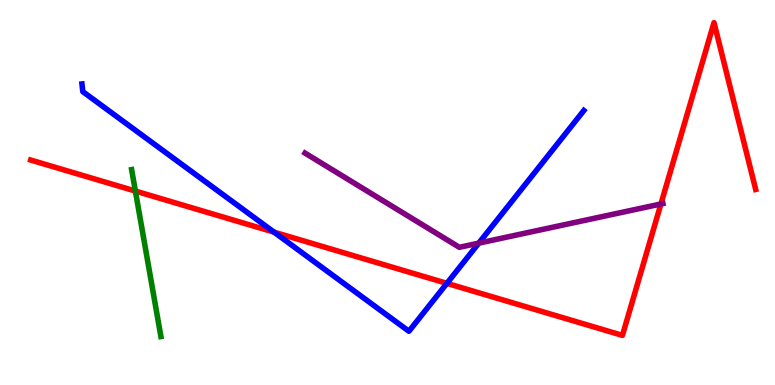[{'lines': ['blue', 'red'], 'intersections': [{'x': 3.54, 'y': 3.97}, {'x': 5.77, 'y': 2.64}]}, {'lines': ['green', 'red'], 'intersections': [{'x': 1.75, 'y': 5.04}]}, {'lines': ['purple', 'red'], 'intersections': [{'x': 8.53, 'y': 4.7}]}, {'lines': ['blue', 'green'], 'intersections': []}, {'lines': ['blue', 'purple'], 'intersections': [{'x': 6.18, 'y': 3.68}]}, {'lines': ['green', 'purple'], 'intersections': []}]